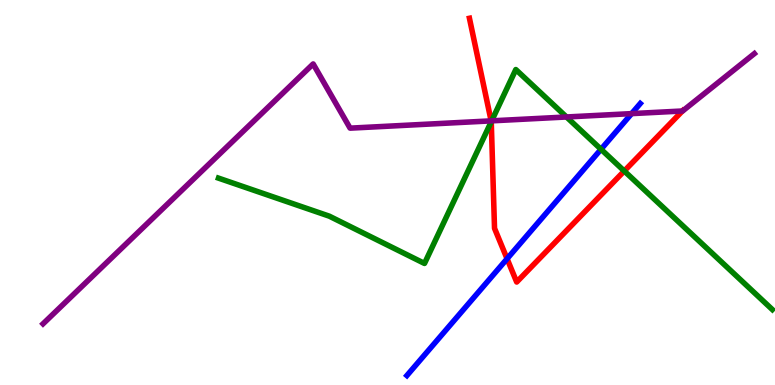[{'lines': ['blue', 'red'], 'intersections': [{'x': 6.54, 'y': 3.28}]}, {'lines': ['green', 'red'], 'intersections': [{'x': 6.34, 'y': 6.84}, {'x': 8.05, 'y': 5.56}]}, {'lines': ['purple', 'red'], 'intersections': [{'x': 6.34, 'y': 6.86}, {'x': 8.81, 'y': 7.12}]}, {'lines': ['blue', 'green'], 'intersections': [{'x': 7.76, 'y': 6.12}]}, {'lines': ['blue', 'purple'], 'intersections': [{'x': 8.15, 'y': 7.05}]}, {'lines': ['green', 'purple'], 'intersections': [{'x': 6.34, 'y': 6.86}, {'x': 7.31, 'y': 6.96}]}]